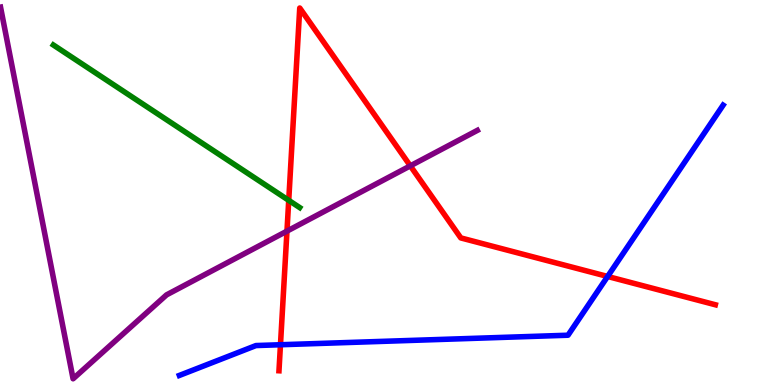[{'lines': ['blue', 'red'], 'intersections': [{'x': 3.62, 'y': 1.05}, {'x': 7.84, 'y': 2.82}]}, {'lines': ['green', 'red'], 'intersections': [{'x': 3.73, 'y': 4.8}]}, {'lines': ['purple', 'red'], 'intersections': [{'x': 3.7, 'y': 4.0}, {'x': 5.29, 'y': 5.69}]}, {'lines': ['blue', 'green'], 'intersections': []}, {'lines': ['blue', 'purple'], 'intersections': []}, {'lines': ['green', 'purple'], 'intersections': []}]